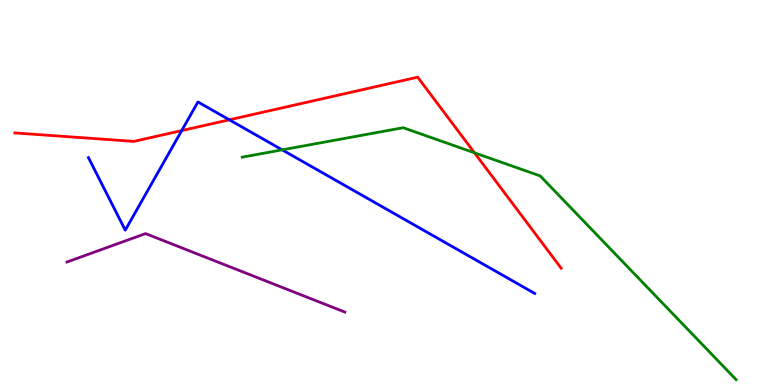[{'lines': ['blue', 'red'], 'intersections': [{'x': 2.34, 'y': 6.61}, {'x': 2.96, 'y': 6.89}]}, {'lines': ['green', 'red'], 'intersections': [{'x': 6.12, 'y': 6.03}]}, {'lines': ['purple', 'red'], 'intersections': []}, {'lines': ['blue', 'green'], 'intersections': [{'x': 3.64, 'y': 6.11}]}, {'lines': ['blue', 'purple'], 'intersections': []}, {'lines': ['green', 'purple'], 'intersections': []}]